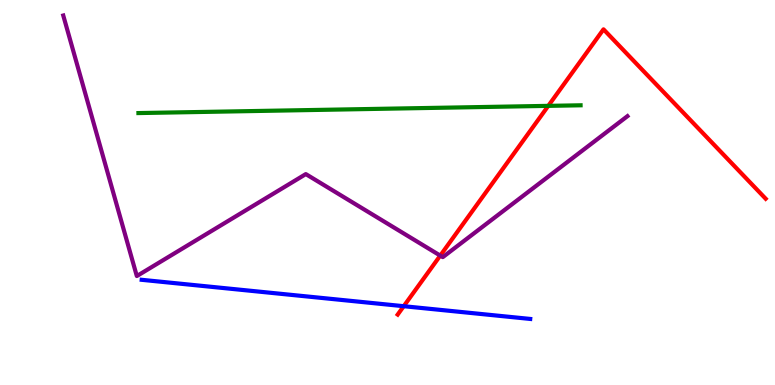[{'lines': ['blue', 'red'], 'intersections': [{'x': 5.21, 'y': 2.05}]}, {'lines': ['green', 'red'], 'intersections': [{'x': 7.07, 'y': 7.25}]}, {'lines': ['purple', 'red'], 'intersections': [{'x': 5.68, 'y': 3.36}]}, {'lines': ['blue', 'green'], 'intersections': []}, {'lines': ['blue', 'purple'], 'intersections': []}, {'lines': ['green', 'purple'], 'intersections': []}]